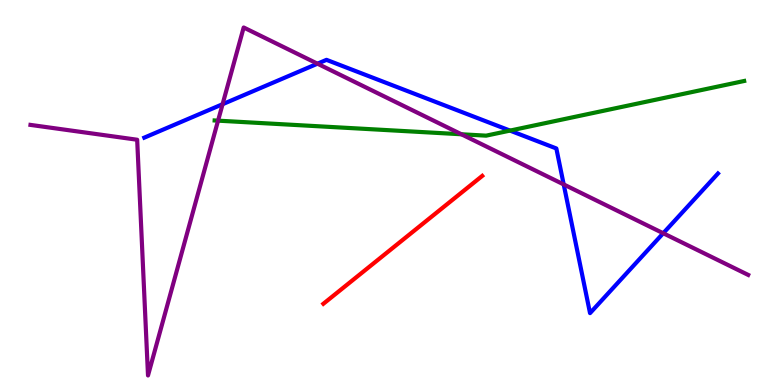[{'lines': ['blue', 'red'], 'intersections': []}, {'lines': ['green', 'red'], 'intersections': []}, {'lines': ['purple', 'red'], 'intersections': []}, {'lines': ['blue', 'green'], 'intersections': [{'x': 6.58, 'y': 6.61}]}, {'lines': ['blue', 'purple'], 'intersections': [{'x': 2.87, 'y': 7.29}, {'x': 4.1, 'y': 8.35}, {'x': 7.27, 'y': 5.21}, {'x': 8.56, 'y': 3.94}]}, {'lines': ['green', 'purple'], 'intersections': [{'x': 2.81, 'y': 6.87}, {'x': 5.95, 'y': 6.51}]}]